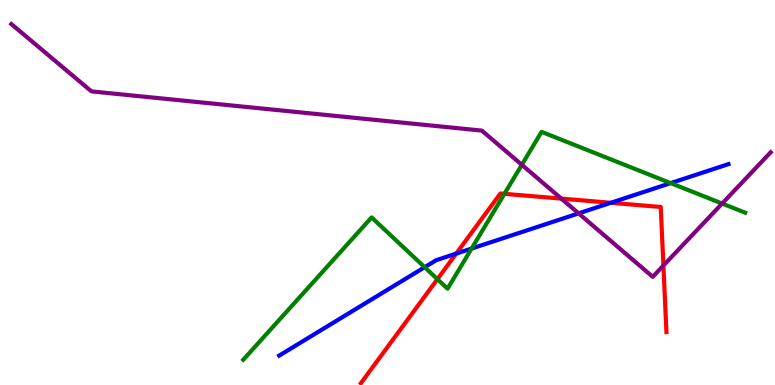[{'lines': ['blue', 'red'], 'intersections': [{'x': 5.89, 'y': 3.41}, {'x': 7.88, 'y': 4.73}]}, {'lines': ['green', 'red'], 'intersections': [{'x': 5.64, 'y': 2.75}, {'x': 6.51, 'y': 4.97}]}, {'lines': ['purple', 'red'], 'intersections': [{'x': 7.24, 'y': 4.84}, {'x': 8.56, 'y': 3.1}]}, {'lines': ['blue', 'green'], 'intersections': [{'x': 5.48, 'y': 3.06}, {'x': 6.09, 'y': 3.54}, {'x': 8.65, 'y': 5.24}]}, {'lines': ['blue', 'purple'], 'intersections': [{'x': 7.47, 'y': 4.46}]}, {'lines': ['green', 'purple'], 'intersections': [{'x': 6.73, 'y': 5.72}, {'x': 9.32, 'y': 4.71}]}]